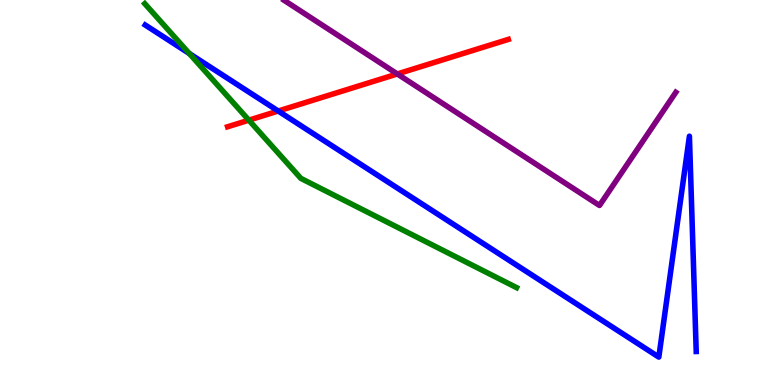[{'lines': ['blue', 'red'], 'intersections': [{'x': 3.59, 'y': 7.12}]}, {'lines': ['green', 'red'], 'intersections': [{'x': 3.21, 'y': 6.88}]}, {'lines': ['purple', 'red'], 'intersections': [{'x': 5.13, 'y': 8.08}]}, {'lines': ['blue', 'green'], 'intersections': [{'x': 2.44, 'y': 8.61}]}, {'lines': ['blue', 'purple'], 'intersections': []}, {'lines': ['green', 'purple'], 'intersections': []}]